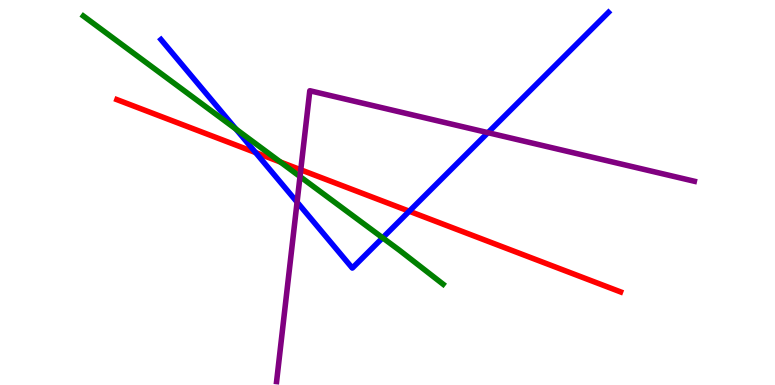[{'lines': ['blue', 'red'], 'intersections': [{'x': 3.3, 'y': 6.04}, {'x': 5.28, 'y': 4.51}]}, {'lines': ['green', 'red'], 'intersections': [{'x': 3.62, 'y': 5.79}]}, {'lines': ['purple', 'red'], 'intersections': [{'x': 3.88, 'y': 5.59}]}, {'lines': ['blue', 'green'], 'intersections': [{'x': 3.04, 'y': 6.65}, {'x': 4.94, 'y': 3.82}]}, {'lines': ['blue', 'purple'], 'intersections': [{'x': 3.83, 'y': 4.75}, {'x': 6.3, 'y': 6.55}]}, {'lines': ['green', 'purple'], 'intersections': [{'x': 3.87, 'y': 5.41}]}]